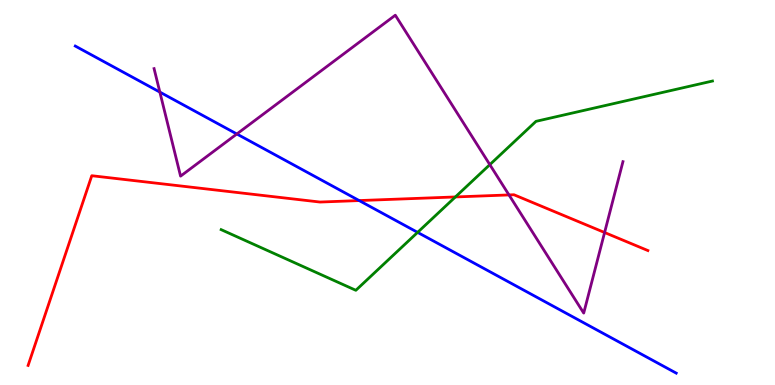[{'lines': ['blue', 'red'], 'intersections': [{'x': 4.63, 'y': 4.79}]}, {'lines': ['green', 'red'], 'intersections': [{'x': 5.88, 'y': 4.88}]}, {'lines': ['purple', 'red'], 'intersections': [{'x': 6.57, 'y': 4.94}, {'x': 7.8, 'y': 3.96}]}, {'lines': ['blue', 'green'], 'intersections': [{'x': 5.39, 'y': 3.96}]}, {'lines': ['blue', 'purple'], 'intersections': [{'x': 2.06, 'y': 7.61}, {'x': 3.06, 'y': 6.52}]}, {'lines': ['green', 'purple'], 'intersections': [{'x': 6.32, 'y': 5.72}]}]